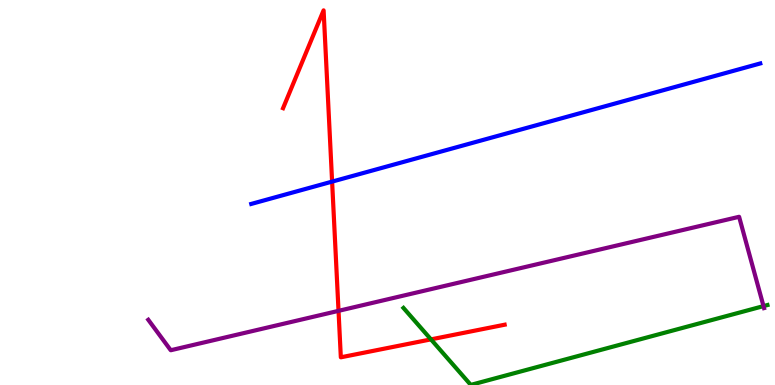[{'lines': ['blue', 'red'], 'intersections': [{'x': 4.29, 'y': 5.28}]}, {'lines': ['green', 'red'], 'intersections': [{'x': 5.56, 'y': 1.19}]}, {'lines': ['purple', 'red'], 'intersections': [{'x': 4.37, 'y': 1.93}]}, {'lines': ['blue', 'green'], 'intersections': []}, {'lines': ['blue', 'purple'], 'intersections': []}, {'lines': ['green', 'purple'], 'intersections': [{'x': 9.85, 'y': 2.05}]}]